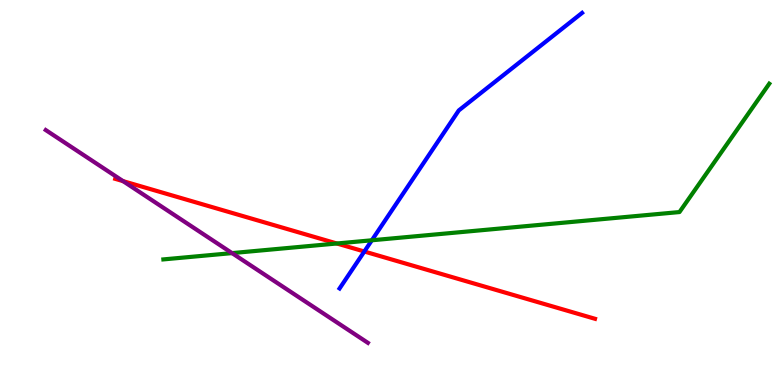[{'lines': ['blue', 'red'], 'intersections': [{'x': 4.7, 'y': 3.47}]}, {'lines': ['green', 'red'], 'intersections': [{'x': 4.35, 'y': 3.68}]}, {'lines': ['purple', 'red'], 'intersections': [{'x': 1.59, 'y': 5.3}]}, {'lines': ['blue', 'green'], 'intersections': [{'x': 4.8, 'y': 3.76}]}, {'lines': ['blue', 'purple'], 'intersections': []}, {'lines': ['green', 'purple'], 'intersections': [{'x': 2.99, 'y': 3.43}]}]